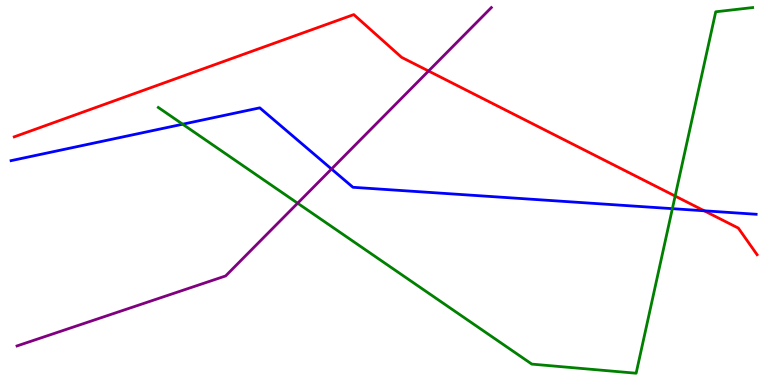[{'lines': ['blue', 'red'], 'intersections': [{'x': 9.09, 'y': 4.52}]}, {'lines': ['green', 'red'], 'intersections': [{'x': 8.71, 'y': 4.91}]}, {'lines': ['purple', 'red'], 'intersections': [{'x': 5.53, 'y': 8.16}]}, {'lines': ['blue', 'green'], 'intersections': [{'x': 2.36, 'y': 6.77}, {'x': 8.68, 'y': 4.58}]}, {'lines': ['blue', 'purple'], 'intersections': [{'x': 4.28, 'y': 5.61}]}, {'lines': ['green', 'purple'], 'intersections': [{'x': 3.84, 'y': 4.72}]}]